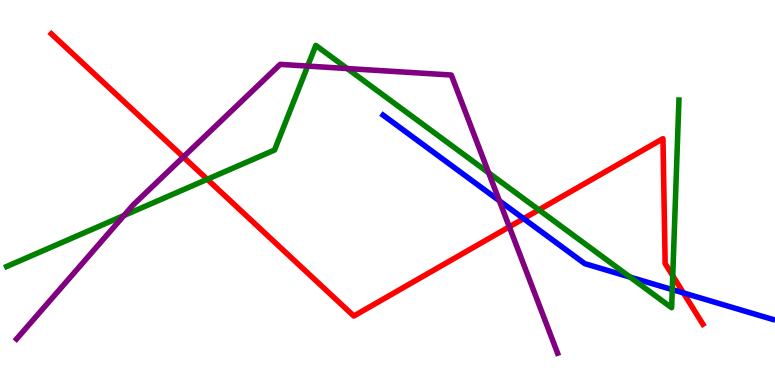[{'lines': ['blue', 'red'], 'intersections': [{'x': 6.76, 'y': 4.32}, {'x': 8.82, 'y': 2.39}]}, {'lines': ['green', 'red'], 'intersections': [{'x': 2.67, 'y': 5.34}, {'x': 6.95, 'y': 4.55}, {'x': 8.68, 'y': 2.84}]}, {'lines': ['purple', 'red'], 'intersections': [{'x': 2.37, 'y': 5.92}, {'x': 6.57, 'y': 4.11}]}, {'lines': ['blue', 'green'], 'intersections': [{'x': 8.13, 'y': 2.8}, {'x': 8.67, 'y': 2.48}]}, {'lines': ['blue', 'purple'], 'intersections': [{'x': 6.44, 'y': 4.79}]}, {'lines': ['green', 'purple'], 'intersections': [{'x': 1.6, 'y': 4.4}, {'x': 3.97, 'y': 8.28}, {'x': 4.48, 'y': 8.22}, {'x': 6.31, 'y': 5.51}]}]